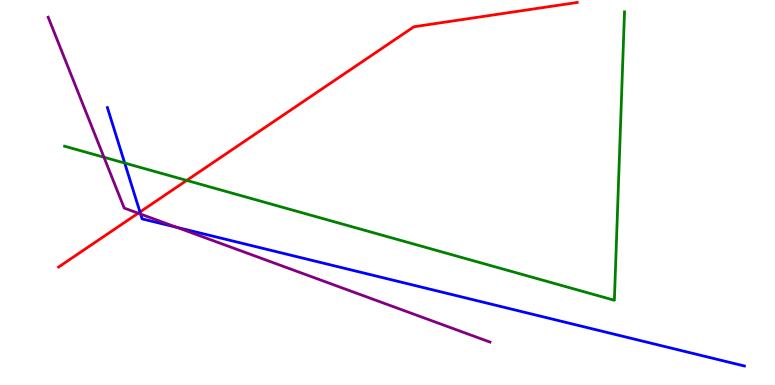[{'lines': ['blue', 'red'], 'intersections': [{'x': 1.81, 'y': 4.49}]}, {'lines': ['green', 'red'], 'intersections': [{'x': 2.41, 'y': 5.31}]}, {'lines': ['purple', 'red'], 'intersections': [{'x': 1.78, 'y': 4.46}]}, {'lines': ['blue', 'green'], 'intersections': [{'x': 1.61, 'y': 5.76}]}, {'lines': ['blue', 'purple'], 'intersections': [{'x': 1.81, 'y': 4.44}, {'x': 2.28, 'y': 4.09}]}, {'lines': ['green', 'purple'], 'intersections': [{'x': 1.34, 'y': 5.92}]}]